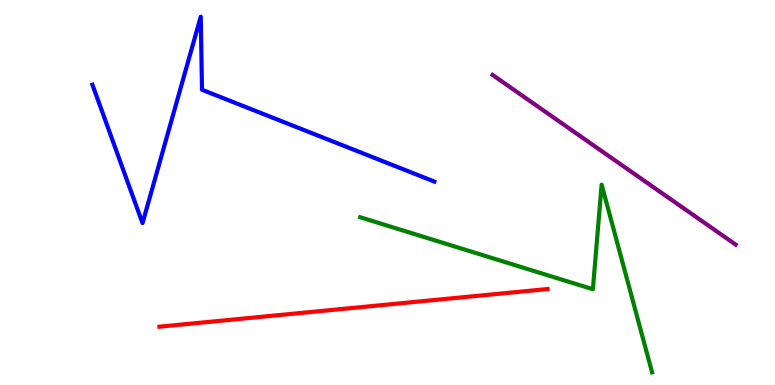[{'lines': ['blue', 'red'], 'intersections': []}, {'lines': ['green', 'red'], 'intersections': []}, {'lines': ['purple', 'red'], 'intersections': []}, {'lines': ['blue', 'green'], 'intersections': []}, {'lines': ['blue', 'purple'], 'intersections': []}, {'lines': ['green', 'purple'], 'intersections': []}]